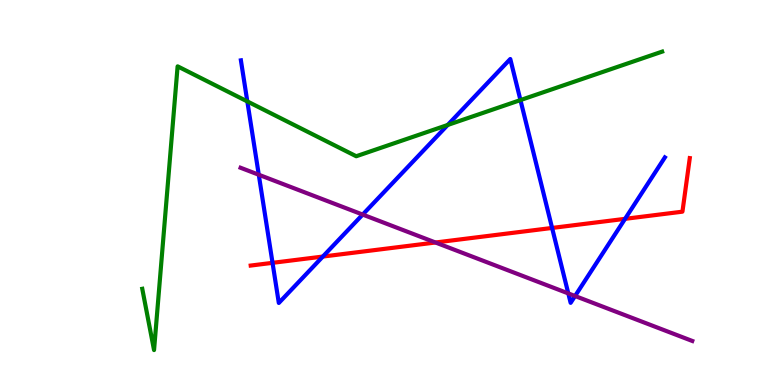[{'lines': ['blue', 'red'], 'intersections': [{'x': 3.52, 'y': 3.17}, {'x': 4.17, 'y': 3.34}, {'x': 7.12, 'y': 4.08}, {'x': 8.07, 'y': 4.32}]}, {'lines': ['green', 'red'], 'intersections': []}, {'lines': ['purple', 'red'], 'intersections': [{'x': 5.62, 'y': 3.7}]}, {'lines': ['blue', 'green'], 'intersections': [{'x': 3.19, 'y': 7.37}, {'x': 5.78, 'y': 6.75}, {'x': 6.72, 'y': 7.4}]}, {'lines': ['blue', 'purple'], 'intersections': [{'x': 3.34, 'y': 5.46}, {'x': 4.68, 'y': 4.43}, {'x': 7.33, 'y': 2.38}, {'x': 7.42, 'y': 2.31}]}, {'lines': ['green', 'purple'], 'intersections': []}]